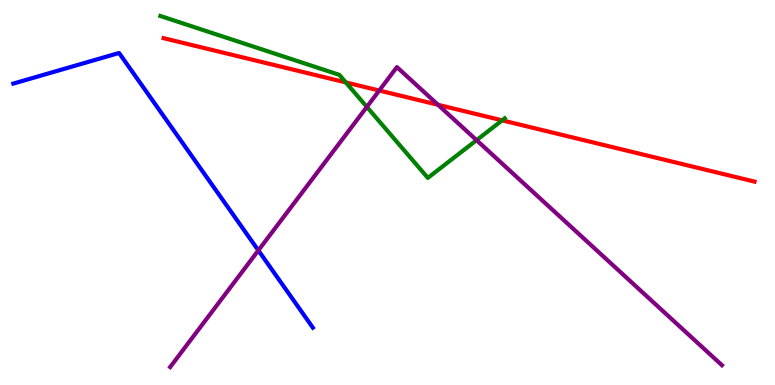[{'lines': ['blue', 'red'], 'intersections': []}, {'lines': ['green', 'red'], 'intersections': [{'x': 4.46, 'y': 7.86}, {'x': 6.48, 'y': 6.87}]}, {'lines': ['purple', 'red'], 'intersections': [{'x': 4.89, 'y': 7.65}, {'x': 5.65, 'y': 7.28}]}, {'lines': ['blue', 'green'], 'intersections': []}, {'lines': ['blue', 'purple'], 'intersections': [{'x': 3.33, 'y': 3.5}]}, {'lines': ['green', 'purple'], 'intersections': [{'x': 4.73, 'y': 7.22}, {'x': 6.15, 'y': 6.36}]}]